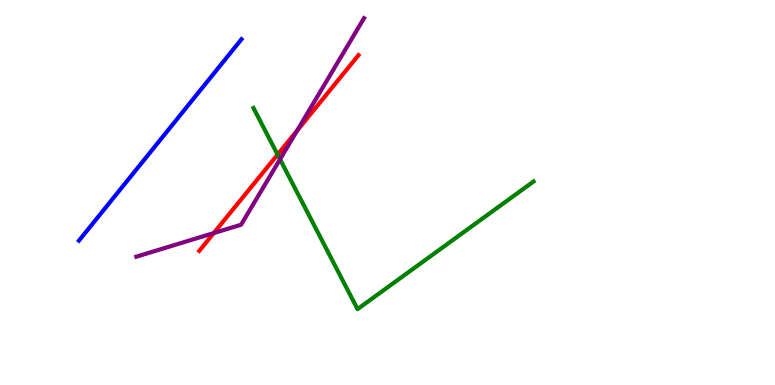[{'lines': ['blue', 'red'], 'intersections': []}, {'lines': ['green', 'red'], 'intersections': [{'x': 3.58, 'y': 5.98}]}, {'lines': ['purple', 'red'], 'intersections': [{'x': 2.76, 'y': 3.95}, {'x': 3.83, 'y': 6.61}]}, {'lines': ['blue', 'green'], 'intersections': []}, {'lines': ['blue', 'purple'], 'intersections': []}, {'lines': ['green', 'purple'], 'intersections': [{'x': 3.61, 'y': 5.86}]}]